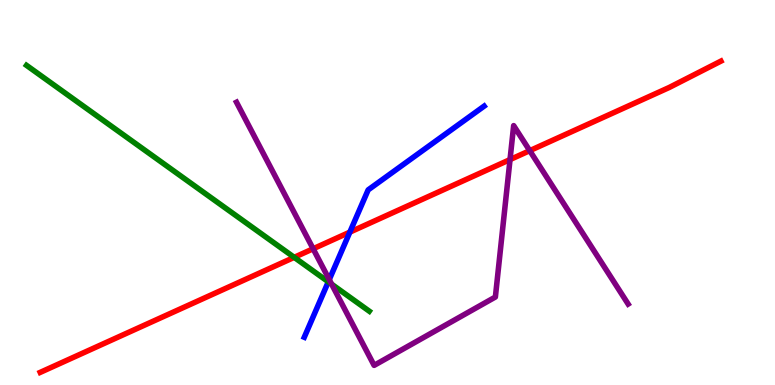[{'lines': ['blue', 'red'], 'intersections': [{'x': 4.51, 'y': 3.97}]}, {'lines': ['green', 'red'], 'intersections': [{'x': 3.8, 'y': 3.32}]}, {'lines': ['purple', 'red'], 'intersections': [{'x': 4.04, 'y': 3.54}, {'x': 6.58, 'y': 5.85}, {'x': 6.84, 'y': 6.09}]}, {'lines': ['blue', 'green'], 'intersections': [{'x': 4.24, 'y': 2.68}]}, {'lines': ['blue', 'purple'], 'intersections': [{'x': 4.25, 'y': 2.74}]}, {'lines': ['green', 'purple'], 'intersections': [{'x': 4.28, 'y': 2.62}]}]